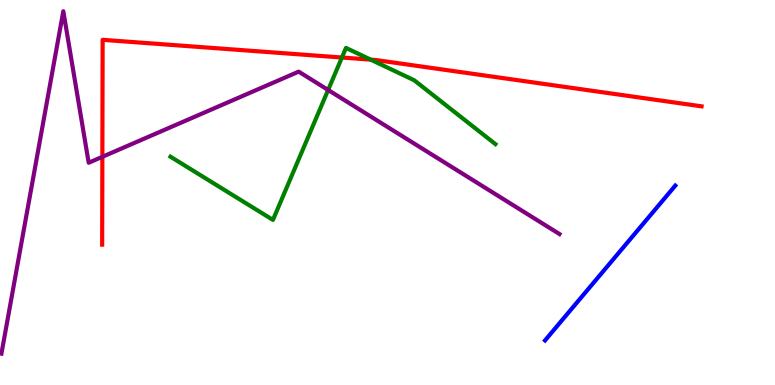[{'lines': ['blue', 'red'], 'intersections': []}, {'lines': ['green', 'red'], 'intersections': [{'x': 4.41, 'y': 8.51}, {'x': 4.78, 'y': 8.45}]}, {'lines': ['purple', 'red'], 'intersections': [{'x': 1.32, 'y': 5.93}]}, {'lines': ['blue', 'green'], 'intersections': []}, {'lines': ['blue', 'purple'], 'intersections': []}, {'lines': ['green', 'purple'], 'intersections': [{'x': 4.23, 'y': 7.66}]}]